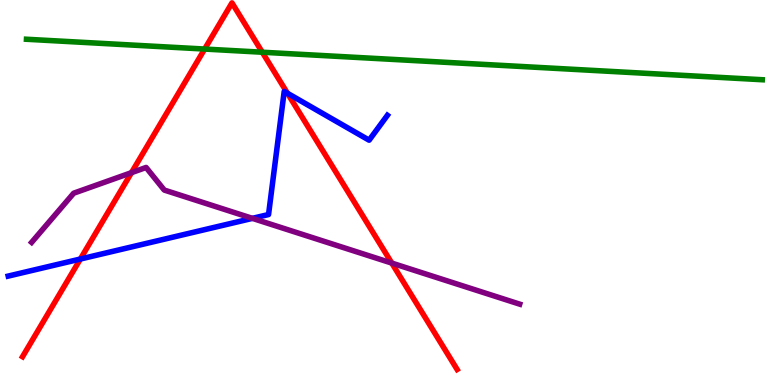[{'lines': ['blue', 'red'], 'intersections': [{'x': 1.04, 'y': 3.27}, {'x': 3.71, 'y': 7.58}]}, {'lines': ['green', 'red'], 'intersections': [{'x': 2.64, 'y': 8.73}, {'x': 3.38, 'y': 8.64}]}, {'lines': ['purple', 'red'], 'intersections': [{'x': 1.7, 'y': 5.52}, {'x': 5.06, 'y': 3.17}]}, {'lines': ['blue', 'green'], 'intersections': []}, {'lines': ['blue', 'purple'], 'intersections': [{'x': 3.26, 'y': 4.33}]}, {'lines': ['green', 'purple'], 'intersections': []}]